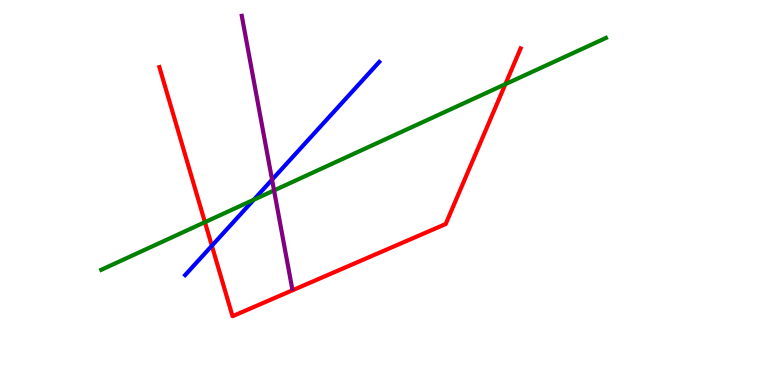[{'lines': ['blue', 'red'], 'intersections': [{'x': 2.73, 'y': 3.62}]}, {'lines': ['green', 'red'], 'intersections': [{'x': 2.64, 'y': 4.23}, {'x': 6.52, 'y': 7.81}]}, {'lines': ['purple', 'red'], 'intersections': []}, {'lines': ['blue', 'green'], 'intersections': [{'x': 3.27, 'y': 4.81}]}, {'lines': ['blue', 'purple'], 'intersections': [{'x': 3.51, 'y': 5.33}]}, {'lines': ['green', 'purple'], 'intersections': [{'x': 3.54, 'y': 5.05}]}]